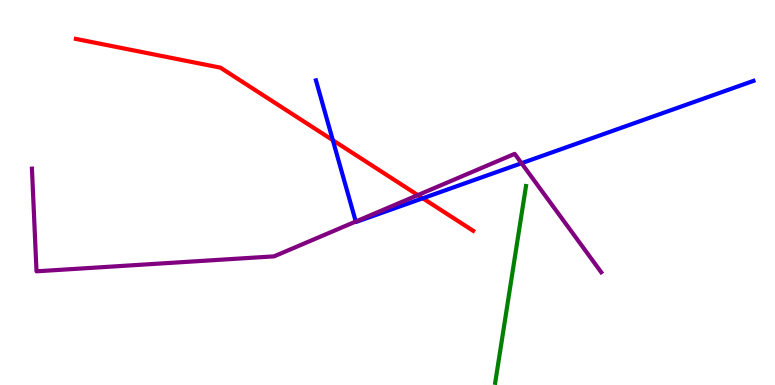[{'lines': ['blue', 'red'], 'intersections': [{'x': 4.29, 'y': 6.36}, {'x': 5.46, 'y': 4.85}]}, {'lines': ['green', 'red'], 'intersections': []}, {'lines': ['purple', 'red'], 'intersections': [{'x': 5.39, 'y': 4.93}]}, {'lines': ['blue', 'green'], 'intersections': []}, {'lines': ['blue', 'purple'], 'intersections': [{'x': 4.59, 'y': 4.25}, {'x': 6.73, 'y': 5.76}]}, {'lines': ['green', 'purple'], 'intersections': []}]